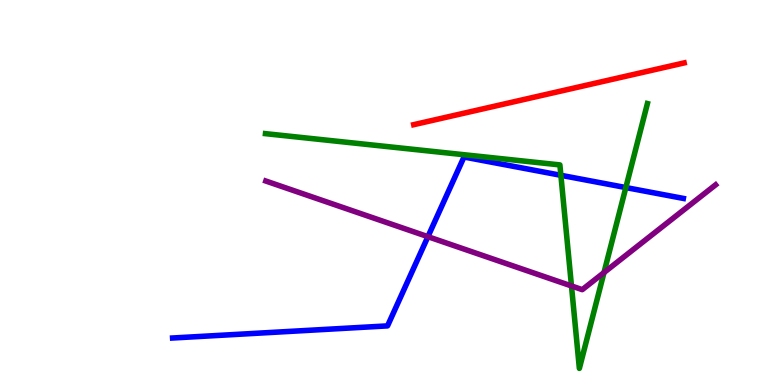[{'lines': ['blue', 'red'], 'intersections': []}, {'lines': ['green', 'red'], 'intersections': []}, {'lines': ['purple', 'red'], 'intersections': []}, {'lines': ['blue', 'green'], 'intersections': [{'x': 7.24, 'y': 5.45}, {'x': 8.08, 'y': 5.13}]}, {'lines': ['blue', 'purple'], 'intersections': [{'x': 5.52, 'y': 3.85}]}, {'lines': ['green', 'purple'], 'intersections': [{'x': 7.37, 'y': 2.57}, {'x': 7.79, 'y': 2.92}]}]